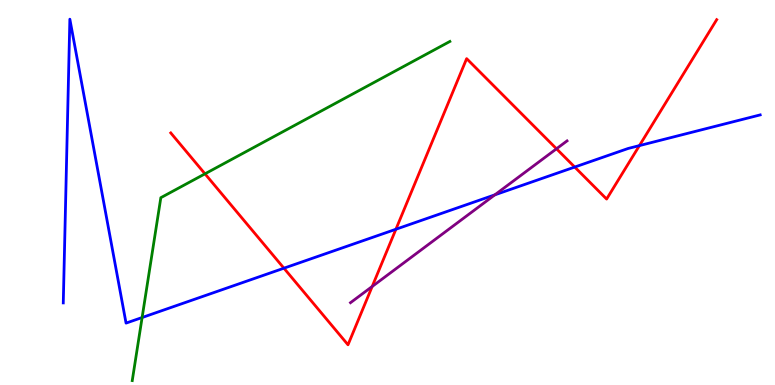[{'lines': ['blue', 'red'], 'intersections': [{'x': 3.66, 'y': 3.03}, {'x': 5.11, 'y': 4.05}, {'x': 7.42, 'y': 5.66}, {'x': 8.25, 'y': 6.22}]}, {'lines': ['green', 'red'], 'intersections': [{'x': 2.64, 'y': 5.49}]}, {'lines': ['purple', 'red'], 'intersections': [{'x': 4.8, 'y': 2.56}, {'x': 7.18, 'y': 6.14}]}, {'lines': ['blue', 'green'], 'intersections': [{'x': 1.83, 'y': 1.75}]}, {'lines': ['blue', 'purple'], 'intersections': [{'x': 6.39, 'y': 4.94}]}, {'lines': ['green', 'purple'], 'intersections': []}]